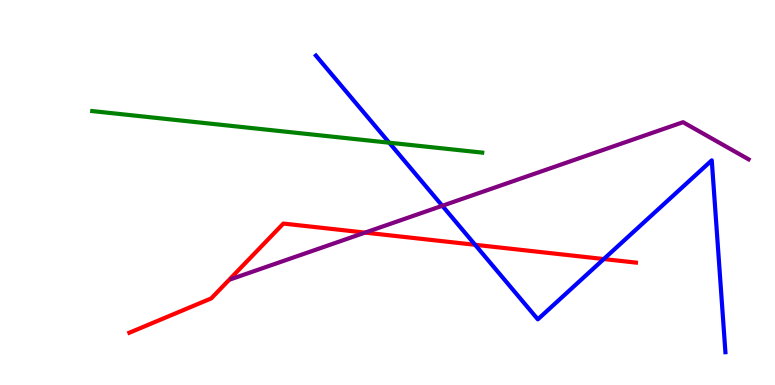[{'lines': ['blue', 'red'], 'intersections': [{'x': 6.13, 'y': 3.64}, {'x': 7.79, 'y': 3.27}]}, {'lines': ['green', 'red'], 'intersections': []}, {'lines': ['purple', 'red'], 'intersections': [{'x': 4.71, 'y': 3.96}]}, {'lines': ['blue', 'green'], 'intersections': [{'x': 5.02, 'y': 6.29}]}, {'lines': ['blue', 'purple'], 'intersections': [{'x': 5.71, 'y': 4.65}]}, {'lines': ['green', 'purple'], 'intersections': []}]